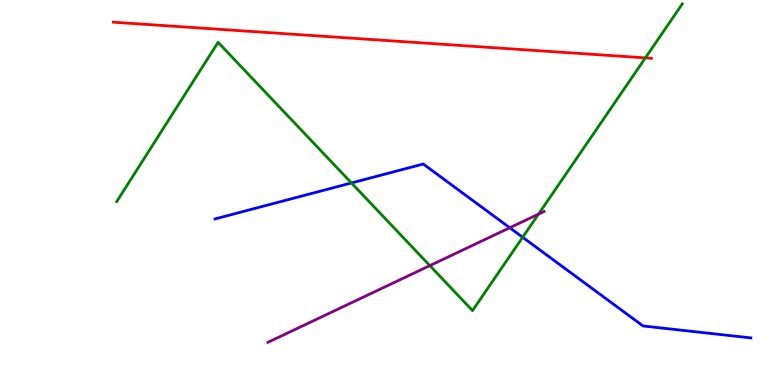[{'lines': ['blue', 'red'], 'intersections': []}, {'lines': ['green', 'red'], 'intersections': [{'x': 8.33, 'y': 8.5}]}, {'lines': ['purple', 'red'], 'intersections': []}, {'lines': ['blue', 'green'], 'intersections': [{'x': 4.53, 'y': 5.25}, {'x': 6.74, 'y': 3.84}]}, {'lines': ['blue', 'purple'], 'intersections': [{'x': 6.58, 'y': 4.08}]}, {'lines': ['green', 'purple'], 'intersections': [{'x': 5.55, 'y': 3.1}, {'x': 6.95, 'y': 4.44}]}]